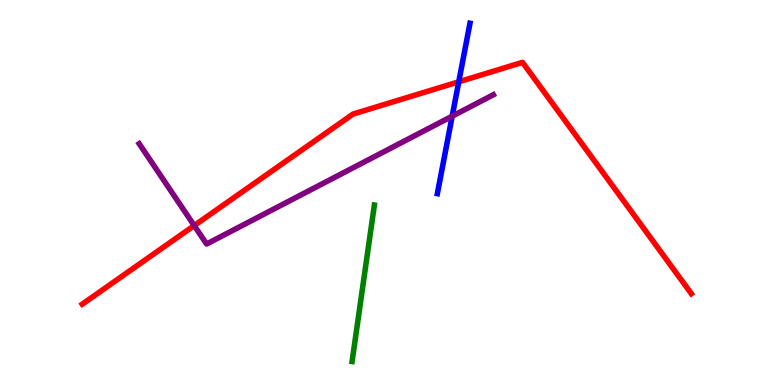[{'lines': ['blue', 'red'], 'intersections': [{'x': 5.92, 'y': 7.88}]}, {'lines': ['green', 'red'], 'intersections': []}, {'lines': ['purple', 'red'], 'intersections': [{'x': 2.51, 'y': 4.14}]}, {'lines': ['blue', 'green'], 'intersections': []}, {'lines': ['blue', 'purple'], 'intersections': [{'x': 5.83, 'y': 6.98}]}, {'lines': ['green', 'purple'], 'intersections': []}]